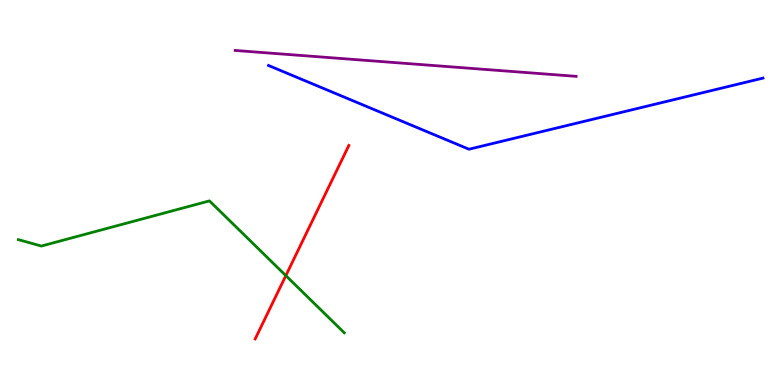[{'lines': ['blue', 'red'], 'intersections': []}, {'lines': ['green', 'red'], 'intersections': [{'x': 3.69, 'y': 2.84}]}, {'lines': ['purple', 'red'], 'intersections': []}, {'lines': ['blue', 'green'], 'intersections': []}, {'lines': ['blue', 'purple'], 'intersections': []}, {'lines': ['green', 'purple'], 'intersections': []}]